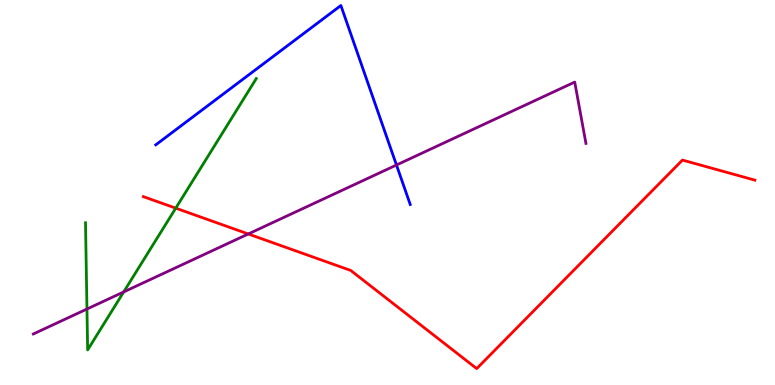[{'lines': ['blue', 'red'], 'intersections': []}, {'lines': ['green', 'red'], 'intersections': [{'x': 2.27, 'y': 4.59}]}, {'lines': ['purple', 'red'], 'intersections': [{'x': 3.2, 'y': 3.92}]}, {'lines': ['blue', 'green'], 'intersections': []}, {'lines': ['blue', 'purple'], 'intersections': [{'x': 5.12, 'y': 5.71}]}, {'lines': ['green', 'purple'], 'intersections': [{'x': 1.12, 'y': 1.97}, {'x': 1.6, 'y': 2.42}]}]